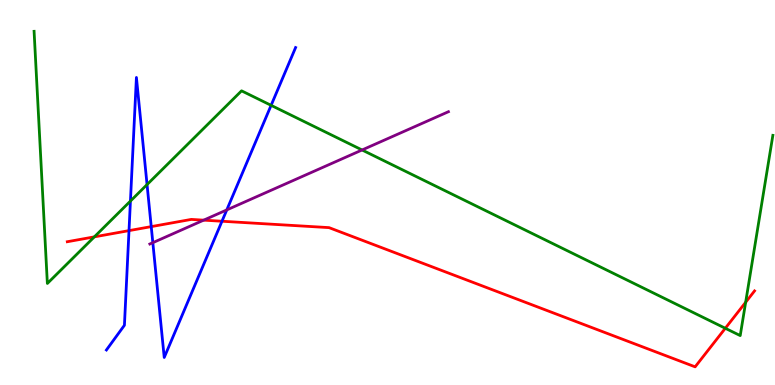[{'lines': ['blue', 'red'], 'intersections': [{'x': 1.66, 'y': 4.01}, {'x': 1.95, 'y': 4.11}, {'x': 2.86, 'y': 4.25}]}, {'lines': ['green', 'red'], 'intersections': [{'x': 1.22, 'y': 3.85}, {'x': 9.36, 'y': 1.47}, {'x': 9.62, 'y': 2.15}]}, {'lines': ['purple', 'red'], 'intersections': [{'x': 2.63, 'y': 4.28}]}, {'lines': ['blue', 'green'], 'intersections': [{'x': 1.68, 'y': 4.78}, {'x': 1.9, 'y': 5.21}, {'x': 3.5, 'y': 7.26}]}, {'lines': ['blue', 'purple'], 'intersections': [{'x': 1.97, 'y': 3.7}, {'x': 2.93, 'y': 4.55}]}, {'lines': ['green', 'purple'], 'intersections': [{'x': 4.67, 'y': 6.1}]}]